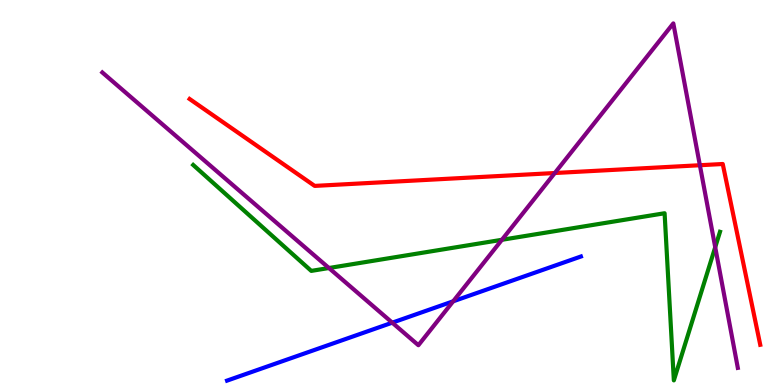[{'lines': ['blue', 'red'], 'intersections': []}, {'lines': ['green', 'red'], 'intersections': []}, {'lines': ['purple', 'red'], 'intersections': [{'x': 7.16, 'y': 5.51}, {'x': 9.03, 'y': 5.71}]}, {'lines': ['blue', 'green'], 'intersections': []}, {'lines': ['blue', 'purple'], 'intersections': [{'x': 5.06, 'y': 1.62}, {'x': 5.85, 'y': 2.17}]}, {'lines': ['green', 'purple'], 'intersections': [{'x': 4.24, 'y': 3.04}, {'x': 6.48, 'y': 3.77}, {'x': 9.23, 'y': 3.58}]}]